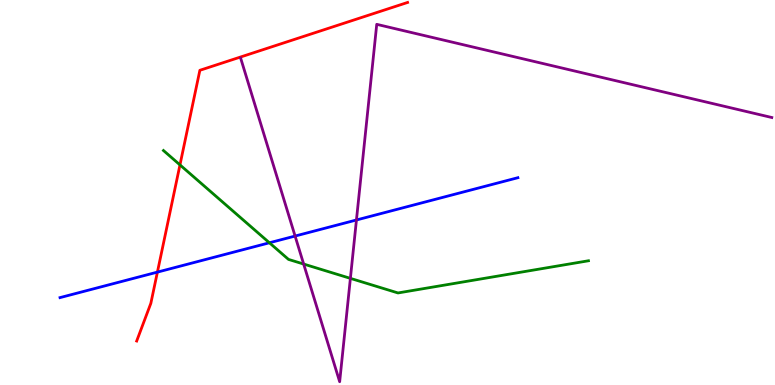[{'lines': ['blue', 'red'], 'intersections': [{'x': 2.03, 'y': 2.93}]}, {'lines': ['green', 'red'], 'intersections': [{'x': 2.32, 'y': 5.72}]}, {'lines': ['purple', 'red'], 'intersections': []}, {'lines': ['blue', 'green'], 'intersections': [{'x': 3.48, 'y': 3.69}]}, {'lines': ['blue', 'purple'], 'intersections': [{'x': 3.81, 'y': 3.87}, {'x': 4.6, 'y': 4.29}]}, {'lines': ['green', 'purple'], 'intersections': [{'x': 3.92, 'y': 3.14}, {'x': 4.52, 'y': 2.77}]}]